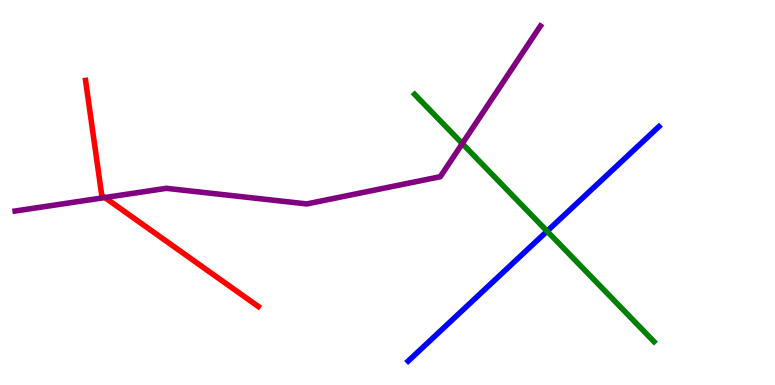[{'lines': ['blue', 'red'], 'intersections': []}, {'lines': ['green', 'red'], 'intersections': []}, {'lines': ['purple', 'red'], 'intersections': [{'x': 1.35, 'y': 4.87}]}, {'lines': ['blue', 'green'], 'intersections': [{'x': 7.06, 'y': 4.0}]}, {'lines': ['blue', 'purple'], 'intersections': []}, {'lines': ['green', 'purple'], 'intersections': [{'x': 5.97, 'y': 6.27}]}]